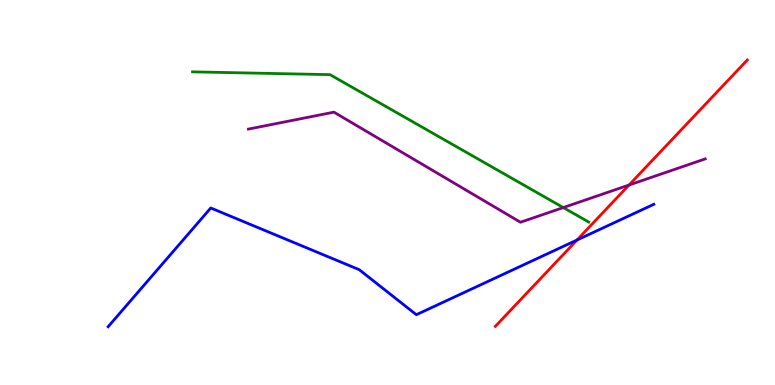[{'lines': ['blue', 'red'], 'intersections': [{'x': 7.45, 'y': 3.77}]}, {'lines': ['green', 'red'], 'intersections': []}, {'lines': ['purple', 'red'], 'intersections': [{'x': 8.12, 'y': 5.19}]}, {'lines': ['blue', 'green'], 'intersections': []}, {'lines': ['blue', 'purple'], 'intersections': []}, {'lines': ['green', 'purple'], 'intersections': [{'x': 7.27, 'y': 4.61}]}]